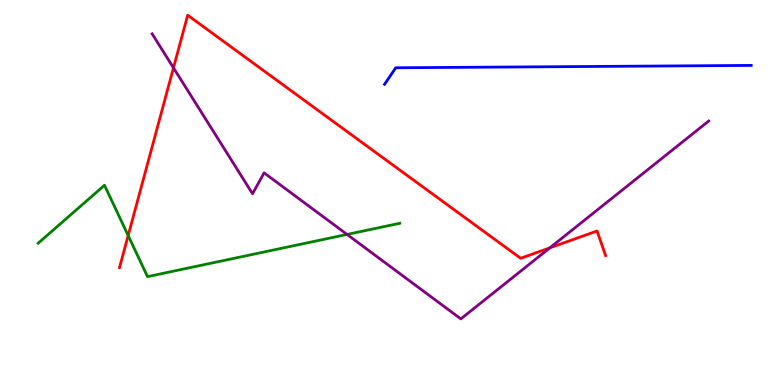[{'lines': ['blue', 'red'], 'intersections': []}, {'lines': ['green', 'red'], 'intersections': [{'x': 1.65, 'y': 3.88}]}, {'lines': ['purple', 'red'], 'intersections': [{'x': 2.24, 'y': 8.24}, {'x': 7.09, 'y': 3.56}]}, {'lines': ['blue', 'green'], 'intersections': []}, {'lines': ['blue', 'purple'], 'intersections': []}, {'lines': ['green', 'purple'], 'intersections': [{'x': 4.48, 'y': 3.91}]}]